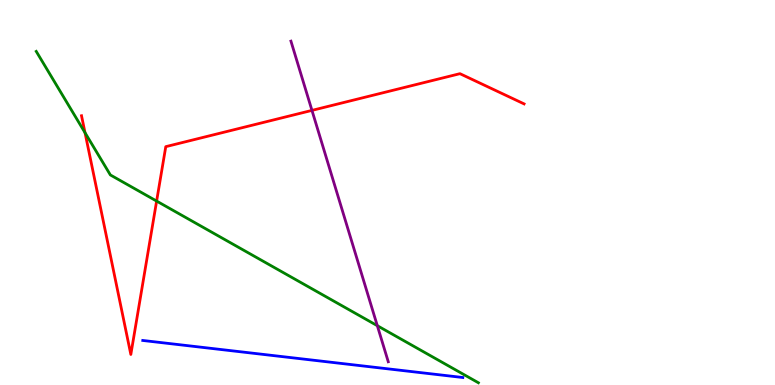[{'lines': ['blue', 'red'], 'intersections': []}, {'lines': ['green', 'red'], 'intersections': [{'x': 1.1, 'y': 6.55}, {'x': 2.02, 'y': 4.78}]}, {'lines': ['purple', 'red'], 'intersections': [{'x': 4.03, 'y': 7.13}]}, {'lines': ['blue', 'green'], 'intersections': []}, {'lines': ['blue', 'purple'], 'intersections': []}, {'lines': ['green', 'purple'], 'intersections': [{'x': 4.87, 'y': 1.54}]}]